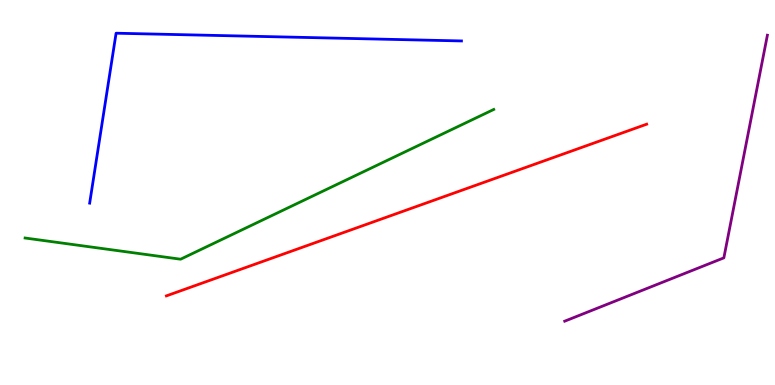[{'lines': ['blue', 'red'], 'intersections': []}, {'lines': ['green', 'red'], 'intersections': []}, {'lines': ['purple', 'red'], 'intersections': []}, {'lines': ['blue', 'green'], 'intersections': []}, {'lines': ['blue', 'purple'], 'intersections': []}, {'lines': ['green', 'purple'], 'intersections': []}]